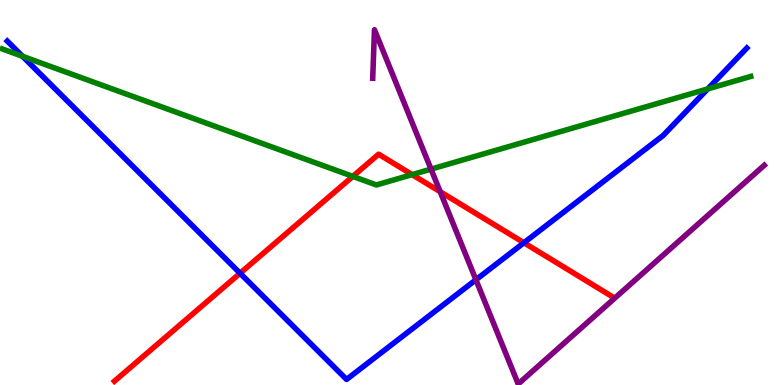[{'lines': ['blue', 'red'], 'intersections': [{'x': 3.1, 'y': 2.9}, {'x': 6.76, 'y': 3.69}]}, {'lines': ['green', 'red'], 'intersections': [{'x': 4.55, 'y': 5.42}, {'x': 5.32, 'y': 5.46}]}, {'lines': ['purple', 'red'], 'intersections': [{'x': 5.68, 'y': 5.02}]}, {'lines': ['blue', 'green'], 'intersections': [{'x': 0.291, 'y': 8.54}, {'x': 9.13, 'y': 7.69}]}, {'lines': ['blue', 'purple'], 'intersections': [{'x': 6.14, 'y': 2.73}]}, {'lines': ['green', 'purple'], 'intersections': [{'x': 5.56, 'y': 5.61}]}]